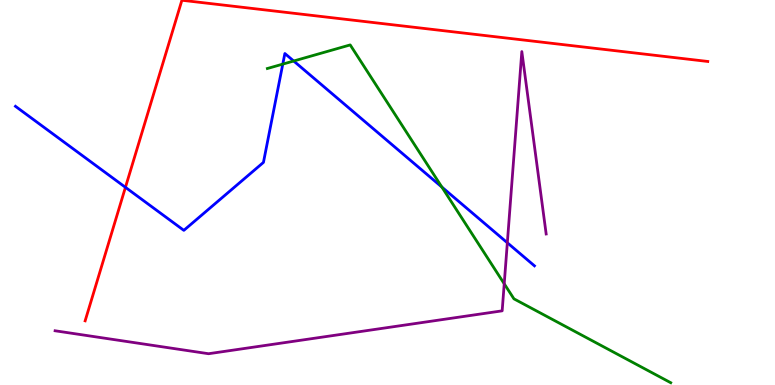[{'lines': ['blue', 'red'], 'intersections': [{'x': 1.62, 'y': 5.13}]}, {'lines': ['green', 'red'], 'intersections': []}, {'lines': ['purple', 'red'], 'intersections': []}, {'lines': ['blue', 'green'], 'intersections': [{'x': 3.65, 'y': 8.33}, {'x': 3.79, 'y': 8.42}, {'x': 5.7, 'y': 5.14}]}, {'lines': ['blue', 'purple'], 'intersections': [{'x': 6.55, 'y': 3.69}]}, {'lines': ['green', 'purple'], 'intersections': [{'x': 6.51, 'y': 2.63}]}]